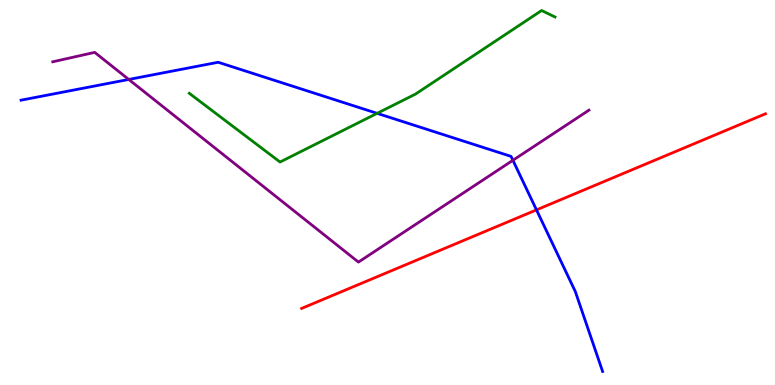[{'lines': ['blue', 'red'], 'intersections': [{'x': 6.92, 'y': 4.55}]}, {'lines': ['green', 'red'], 'intersections': []}, {'lines': ['purple', 'red'], 'intersections': []}, {'lines': ['blue', 'green'], 'intersections': [{'x': 4.87, 'y': 7.06}]}, {'lines': ['blue', 'purple'], 'intersections': [{'x': 1.66, 'y': 7.94}, {'x': 6.62, 'y': 5.84}]}, {'lines': ['green', 'purple'], 'intersections': []}]